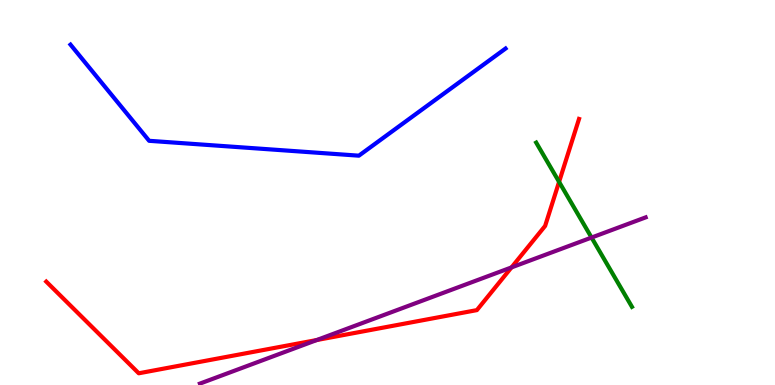[{'lines': ['blue', 'red'], 'intersections': []}, {'lines': ['green', 'red'], 'intersections': [{'x': 7.21, 'y': 5.28}]}, {'lines': ['purple', 'red'], 'intersections': [{'x': 4.09, 'y': 1.17}, {'x': 6.6, 'y': 3.05}]}, {'lines': ['blue', 'green'], 'intersections': []}, {'lines': ['blue', 'purple'], 'intersections': []}, {'lines': ['green', 'purple'], 'intersections': [{'x': 7.63, 'y': 3.83}]}]